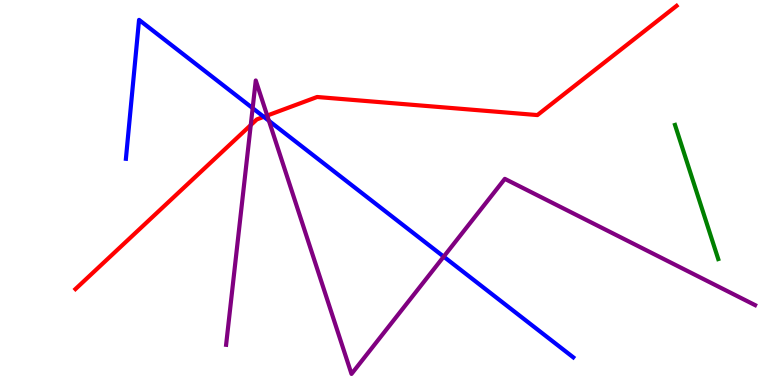[{'lines': ['blue', 'red'], 'intersections': [{'x': 3.4, 'y': 6.97}]}, {'lines': ['green', 'red'], 'intersections': []}, {'lines': ['purple', 'red'], 'intersections': [{'x': 3.24, 'y': 6.75}, {'x': 3.45, 'y': 7.0}]}, {'lines': ['blue', 'green'], 'intersections': []}, {'lines': ['blue', 'purple'], 'intersections': [{'x': 3.26, 'y': 7.19}, {'x': 3.47, 'y': 6.86}, {'x': 5.73, 'y': 3.33}]}, {'lines': ['green', 'purple'], 'intersections': []}]